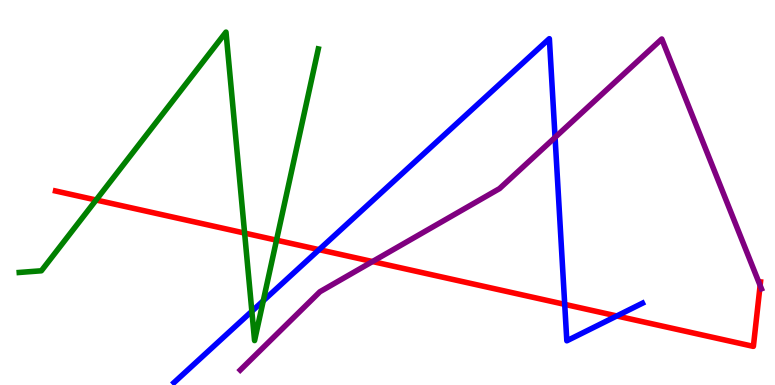[{'lines': ['blue', 'red'], 'intersections': [{'x': 4.12, 'y': 3.52}, {'x': 7.29, 'y': 2.09}, {'x': 7.96, 'y': 1.79}]}, {'lines': ['green', 'red'], 'intersections': [{'x': 1.24, 'y': 4.8}, {'x': 3.16, 'y': 3.95}, {'x': 3.57, 'y': 3.76}]}, {'lines': ['purple', 'red'], 'intersections': [{'x': 4.81, 'y': 3.21}, {'x': 9.81, 'y': 2.59}]}, {'lines': ['blue', 'green'], 'intersections': [{'x': 3.25, 'y': 1.92}, {'x': 3.4, 'y': 2.19}]}, {'lines': ['blue', 'purple'], 'intersections': [{'x': 7.16, 'y': 6.43}]}, {'lines': ['green', 'purple'], 'intersections': []}]